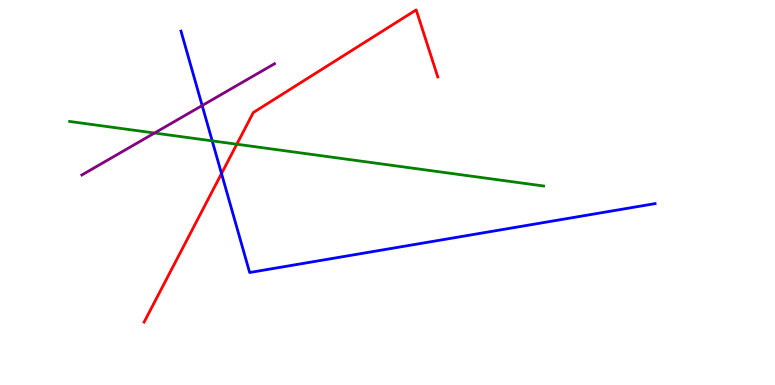[{'lines': ['blue', 'red'], 'intersections': [{'x': 2.86, 'y': 5.49}]}, {'lines': ['green', 'red'], 'intersections': [{'x': 3.06, 'y': 6.25}]}, {'lines': ['purple', 'red'], 'intersections': []}, {'lines': ['blue', 'green'], 'intersections': [{'x': 2.74, 'y': 6.34}]}, {'lines': ['blue', 'purple'], 'intersections': [{'x': 2.61, 'y': 7.26}]}, {'lines': ['green', 'purple'], 'intersections': [{'x': 1.99, 'y': 6.54}]}]